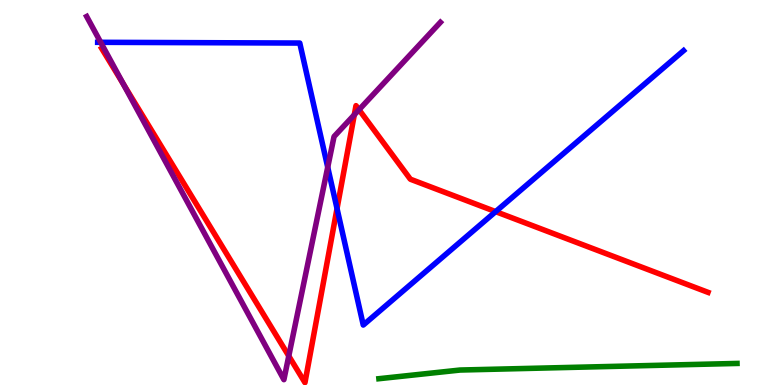[{'lines': ['blue', 'red'], 'intersections': [{'x': 4.35, 'y': 4.58}, {'x': 6.4, 'y': 4.5}]}, {'lines': ['green', 'red'], 'intersections': []}, {'lines': ['purple', 'red'], 'intersections': [{'x': 1.59, 'y': 7.82}, {'x': 3.73, 'y': 0.753}, {'x': 4.57, 'y': 7.02}, {'x': 4.63, 'y': 7.15}]}, {'lines': ['blue', 'green'], 'intersections': []}, {'lines': ['blue', 'purple'], 'intersections': [{'x': 1.3, 'y': 8.9}, {'x': 4.23, 'y': 5.66}]}, {'lines': ['green', 'purple'], 'intersections': []}]